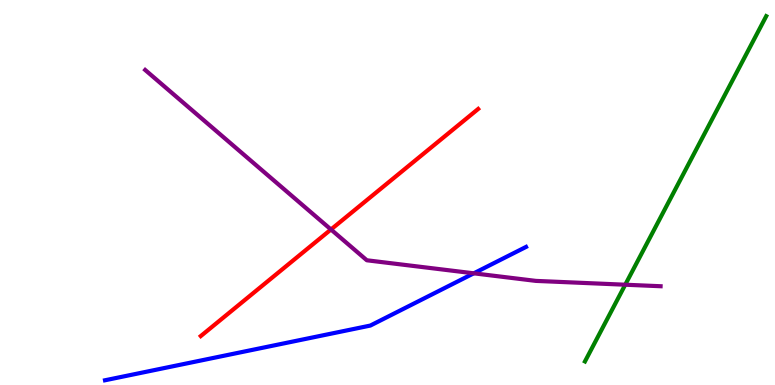[{'lines': ['blue', 'red'], 'intersections': []}, {'lines': ['green', 'red'], 'intersections': []}, {'lines': ['purple', 'red'], 'intersections': [{'x': 4.27, 'y': 4.04}]}, {'lines': ['blue', 'green'], 'intersections': []}, {'lines': ['blue', 'purple'], 'intersections': [{'x': 6.11, 'y': 2.9}]}, {'lines': ['green', 'purple'], 'intersections': [{'x': 8.07, 'y': 2.6}]}]